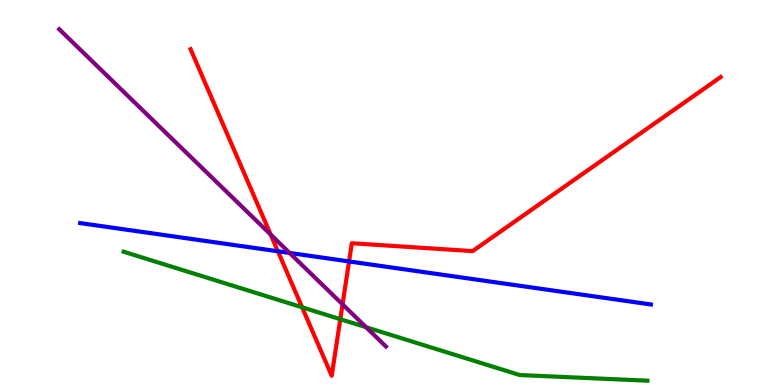[{'lines': ['blue', 'red'], 'intersections': [{'x': 3.59, 'y': 3.47}, {'x': 4.5, 'y': 3.21}]}, {'lines': ['green', 'red'], 'intersections': [{'x': 3.9, 'y': 2.02}, {'x': 4.39, 'y': 1.71}]}, {'lines': ['purple', 'red'], 'intersections': [{'x': 3.49, 'y': 3.91}, {'x': 4.42, 'y': 2.09}]}, {'lines': ['blue', 'green'], 'intersections': []}, {'lines': ['blue', 'purple'], 'intersections': [{'x': 3.74, 'y': 3.43}]}, {'lines': ['green', 'purple'], 'intersections': [{'x': 4.72, 'y': 1.5}]}]